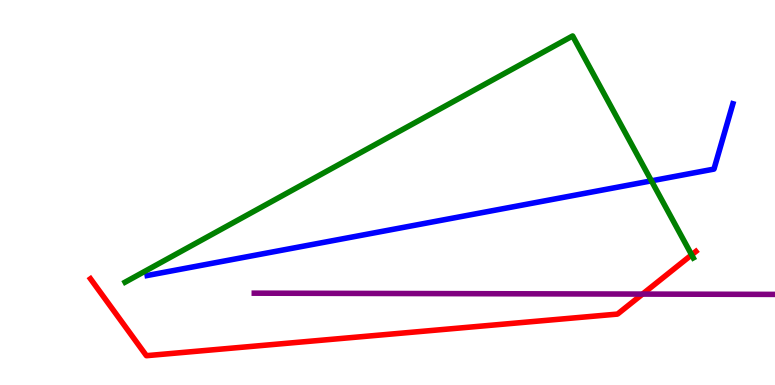[{'lines': ['blue', 'red'], 'intersections': []}, {'lines': ['green', 'red'], 'intersections': [{'x': 8.92, 'y': 3.38}]}, {'lines': ['purple', 'red'], 'intersections': [{'x': 8.29, 'y': 2.36}]}, {'lines': ['blue', 'green'], 'intersections': [{'x': 8.41, 'y': 5.3}]}, {'lines': ['blue', 'purple'], 'intersections': []}, {'lines': ['green', 'purple'], 'intersections': []}]